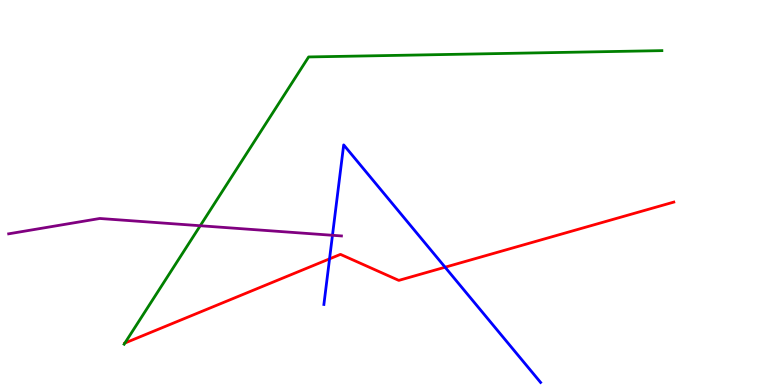[{'lines': ['blue', 'red'], 'intersections': [{'x': 4.25, 'y': 3.28}, {'x': 5.74, 'y': 3.06}]}, {'lines': ['green', 'red'], 'intersections': [{'x': 1.61, 'y': 1.09}]}, {'lines': ['purple', 'red'], 'intersections': []}, {'lines': ['blue', 'green'], 'intersections': []}, {'lines': ['blue', 'purple'], 'intersections': [{'x': 4.29, 'y': 3.89}]}, {'lines': ['green', 'purple'], 'intersections': [{'x': 2.58, 'y': 4.14}]}]